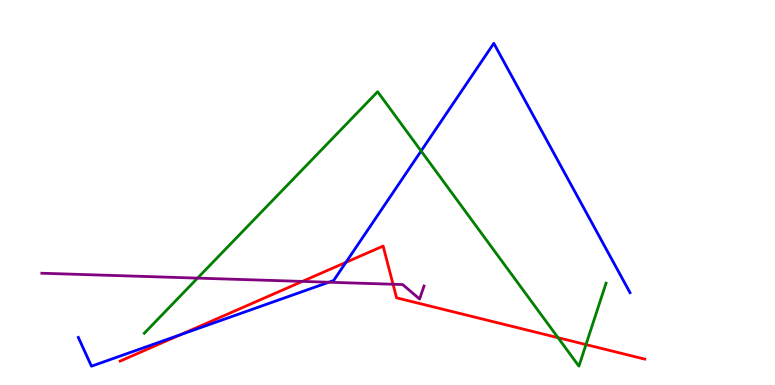[{'lines': ['blue', 'red'], 'intersections': [{'x': 2.33, 'y': 1.31}, {'x': 4.46, 'y': 3.19}]}, {'lines': ['green', 'red'], 'intersections': [{'x': 7.2, 'y': 1.23}, {'x': 7.56, 'y': 1.05}]}, {'lines': ['purple', 'red'], 'intersections': [{'x': 3.9, 'y': 2.69}, {'x': 5.07, 'y': 2.62}]}, {'lines': ['blue', 'green'], 'intersections': [{'x': 5.43, 'y': 6.08}]}, {'lines': ['blue', 'purple'], 'intersections': [{'x': 4.24, 'y': 2.67}]}, {'lines': ['green', 'purple'], 'intersections': [{'x': 2.55, 'y': 2.78}]}]